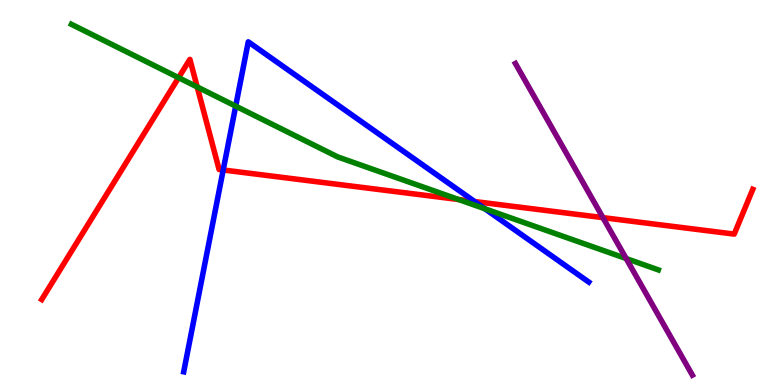[{'lines': ['blue', 'red'], 'intersections': [{'x': 2.88, 'y': 5.58}, {'x': 6.12, 'y': 4.77}]}, {'lines': ['green', 'red'], 'intersections': [{'x': 2.3, 'y': 7.98}, {'x': 2.54, 'y': 7.74}, {'x': 5.92, 'y': 4.82}]}, {'lines': ['purple', 'red'], 'intersections': [{'x': 7.78, 'y': 4.35}]}, {'lines': ['blue', 'green'], 'intersections': [{'x': 3.04, 'y': 7.24}, {'x': 6.26, 'y': 4.58}]}, {'lines': ['blue', 'purple'], 'intersections': []}, {'lines': ['green', 'purple'], 'intersections': [{'x': 8.08, 'y': 3.28}]}]